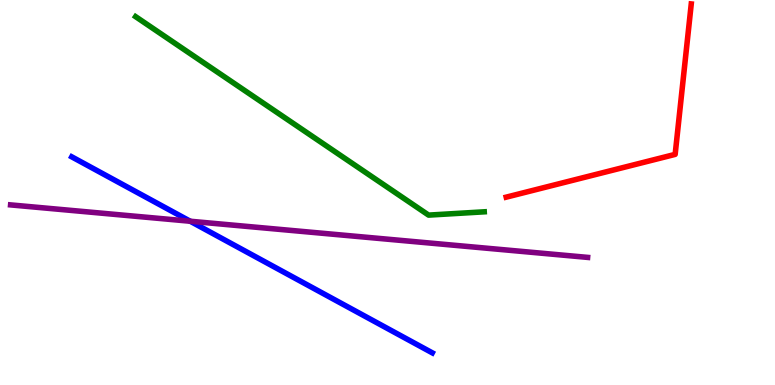[{'lines': ['blue', 'red'], 'intersections': []}, {'lines': ['green', 'red'], 'intersections': []}, {'lines': ['purple', 'red'], 'intersections': []}, {'lines': ['blue', 'green'], 'intersections': []}, {'lines': ['blue', 'purple'], 'intersections': [{'x': 2.45, 'y': 4.25}]}, {'lines': ['green', 'purple'], 'intersections': []}]